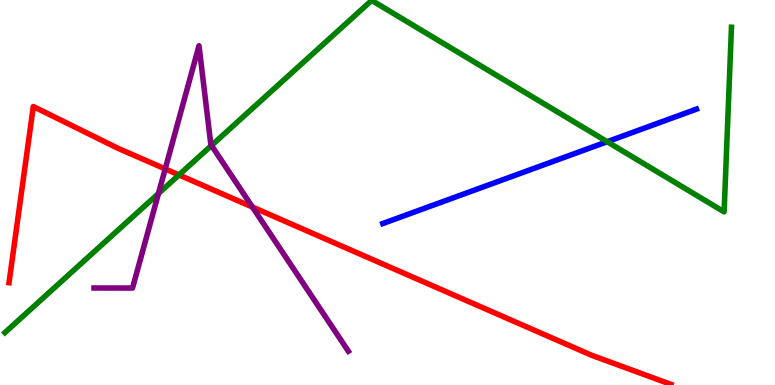[{'lines': ['blue', 'red'], 'intersections': []}, {'lines': ['green', 'red'], 'intersections': [{'x': 2.31, 'y': 5.46}]}, {'lines': ['purple', 'red'], 'intersections': [{'x': 2.13, 'y': 5.61}, {'x': 3.26, 'y': 4.62}]}, {'lines': ['blue', 'green'], 'intersections': [{'x': 7.83, 'y': 6.32}]}, {'lines': ['blue', 'purple'], 'intersections': []}, {'lines': ['green', 'purple'], 'intersections': [{'x': 2.04, 'y': 4.97}, {'x': 2.73, 'y': 6.22}]}]